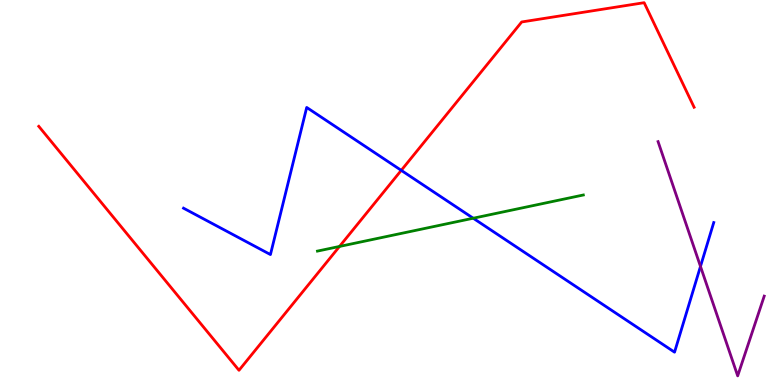[{'lines': ['blue', 'red'], 'intersections': [{'x': 5.18, 'y': 5.58}]}, {'lines': ['green', 'red'], 'intersections': [{'x': 4.38, 'y': 3.6}]}, {'lines': ['purple', 'red'], 'intersections': []}, {'lines': ['blue', 'green'], 'intersections': [{'x': 6.11, 'y': 4.33}]}, {'lines': ['blue', 'purple'], 'intersections': [{'x': 9.04, 'y': 3.08}]}, {'lines': ['green', 'purple'], 'intersections': []}]